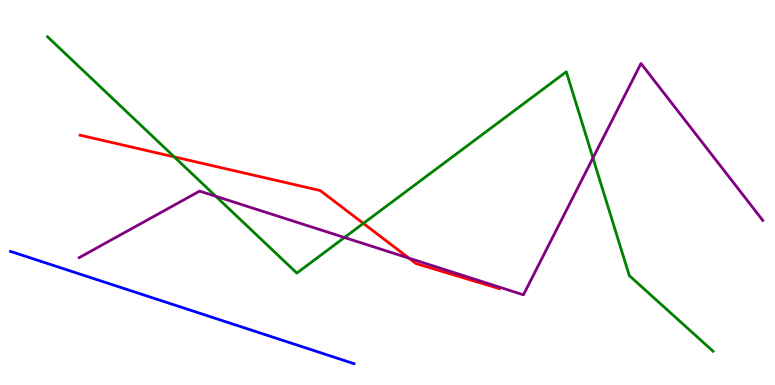[{'lines': ['blue', 'red'], 'intersections': []}, {'lines': ['green', 'red'], 'intersections': [{'x': 2.25, 'y': 5.93}, {'x': 4.69, 'y': 4.2}]}, {'lines': ['purple', 'red'], 'intersections': [{'x': 5.28, 'y': 3.29}]}, {'lines': ['blue', 'green'], 'intersections': []}, {'lines': ['blue', 'purple'], 'intersections': []}, {'lines': ['green', 'purple'], 'intersections': [{'x': 2.78, 'y': 4.9}, {'x': 4.44, 'y': 3.83}, {'x': 7.65, 'y': 5.9}]}]